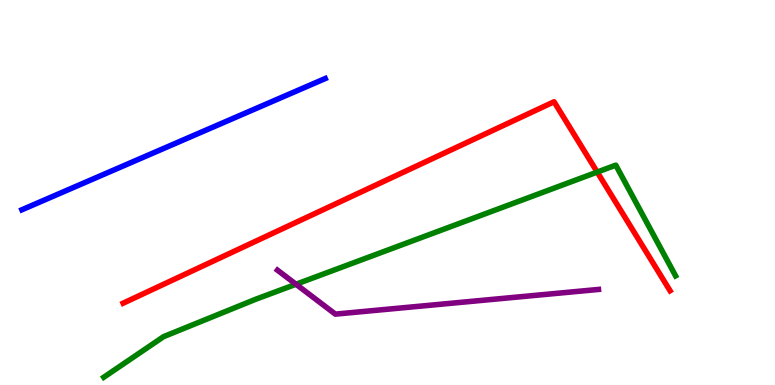[{'lines': ['blue', 'red'], 'intersections': []}, {'lines': ['green', 'red'], 'intersections': [{'x': 7.71, 'y': 5.53}]}, {'lines': ['purple', 'red'], 'intersections': []}, {'lines': ['blue', 'green'], 'intersections': []}, {'lines': ['blue', 'purple'], 'intersections': []}, {'lines': ['green', 'purple'], 'intersections': [{'x': 3.82, 'y': 2.62}]}]